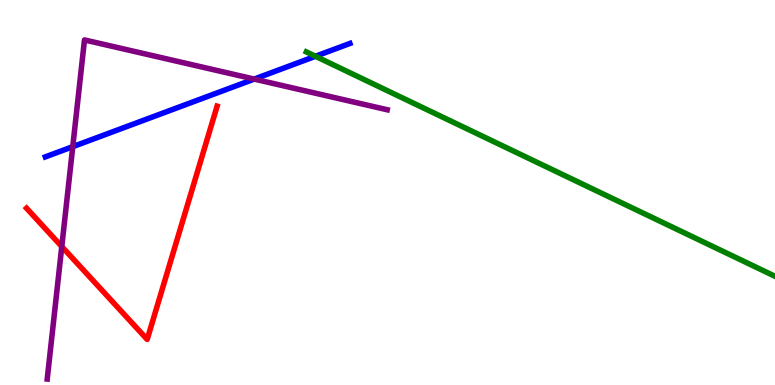[{'lines': ['blue', 'red'], 'intersections': []}, {'lines': ['green', 'red'], 'intersections': []}, {'lines': ['purple', 'red'], 'intersections': [{'x': 0.797, 'y': 3.6}]}, {'lines': ['blue', 'green'], 'intersections': [{'x': 4.07, 'y': 8.54}]}, {'lines': ['blue', 'purple'], 'intersections': [{'x': 0.939, 'y': 6.19}, {'x': 3.28, 'y': 7.95}]}, {'lines': ['green', 'purple'], 'intersections': []}]